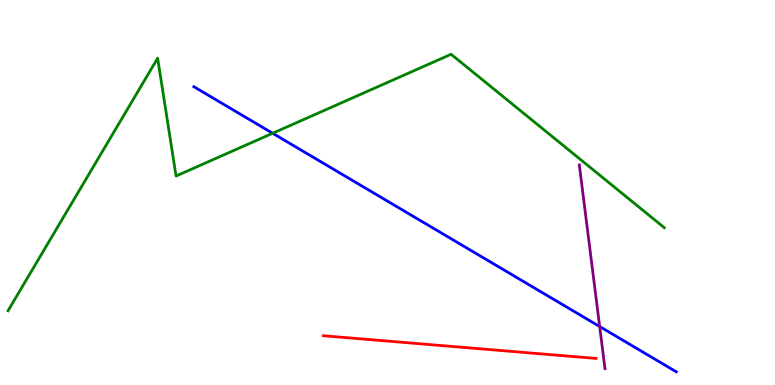[{'lines': ['blue', 'red'], 'intersections': []}, {'lines': ['green', 'red'], 'intersections': []}, {'lines': ['purple', 'red'], 'intersections': []}, {'lines': ['blue', 'green'], 'intersections': [{'x': 3.52, 'y': 6.54}]}, {'lines': ['blue', 'purple'], 'intersections': [{'x': 7.74, 'y': 1.52}]}, {'lines': ['green', 'purple'], 'intersections': []}]